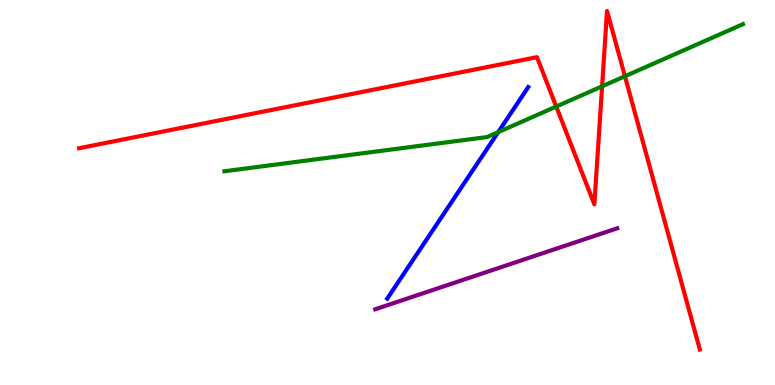[{'lines': ['blue', 'red'], 'intersections': []}, {'lines': ['green', 'red'], 'intersections': [{'x': 7.18, 'y': 7.23}, {'x': 7.77, 'y': 7.76}, {'x': 8.06, 'y': 8.02}]}, {'lines': ['purple', 'red'], 'intersections': []}, {'lines': ['blue', 'green'], 'intersections': [{'x': 6.43, 'y': 6.57}]}, {'lines': ['blue', 'purple'], 'intersections': []}, {'lines': ['green', 'purple'], 'intersections': []}]